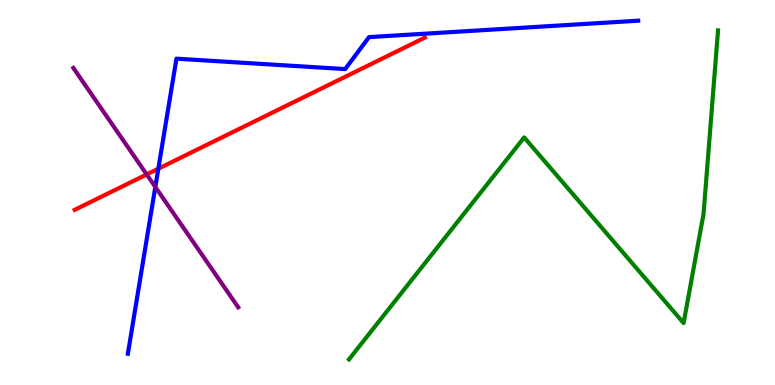[{'lines': ['blue', 'red'], 'intersections': [{'x': 2.04, 'y': 5.62}]}, {'lines': ['green', 'red'], 'intersections': []}, {'lines': ['purple', 'red'], 'intersections': [{'x': 1.89, 'y': 5.47}]}, {'lines': ['blue', 'green'], 'intersections': []}, {'lines': ['blue', 'purple'], 'intersections': [{'x': 2.0, 'y': 5.14}]}, {'lines': ['green', 'purple'], 'intersections': []}]